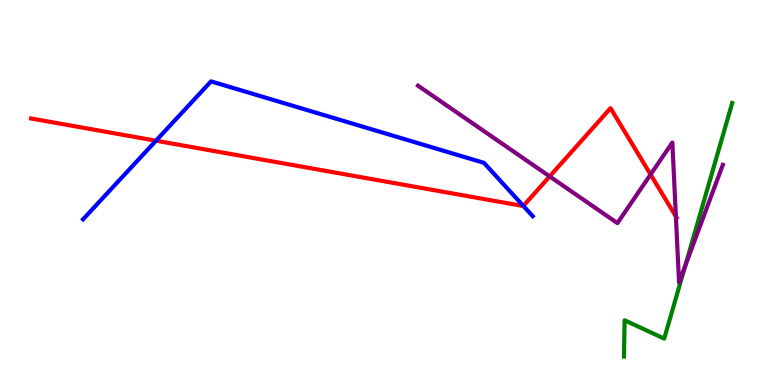[{'lines': ['blue', 'red'], 'intersections': [{'x': 2.01, 'y': 6.35}, {'x': 6.75, 'y': 4.65}]}, {'lines': ['green', 'red'], 'intersections': []}, {'lines': ['purple', 'red'], 'intersections': [{'x': 7.09, 'y': 5.42}, {'x': 8.39, 'y': 5.47}, {'x': 8.72, 'y': 4.38}]}, {'lines': ['blue', 'green'], 'intersections': []}, {'lines': ['blue', 'purple'], 'intersections': []}, {'lines': ['green', 'purple'], 'intersections': [{'x': 8.84, 'y': 3.09}]}]